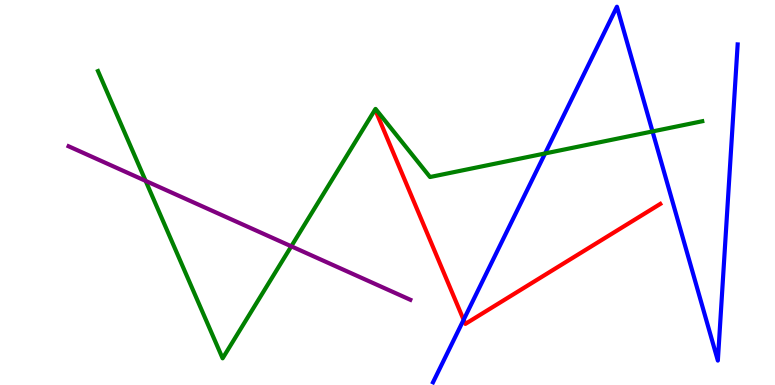[{'lines': ['blue', 'red'], 'intersections': [{'x': 5.98, 'y': 1.69}]}, {'lines': ['green', 'red'], 'intersections': []}, {'lines': ['purple', 'red'], 'intersections': []}, {'lines': ['blue', 'green'], 'intersections': [{'x': 7.03, 'y': 6.01}, {'x': 8.42, 'y': 6.59}]}, {'lines': ['blue', 'purple'], 'intersections': []}, {'lines': ['green', 'purple'], 'intersections': [{'x': 1.88, 'y': 5.3}, {'x': 3.76, 'y': 3.6}]}]